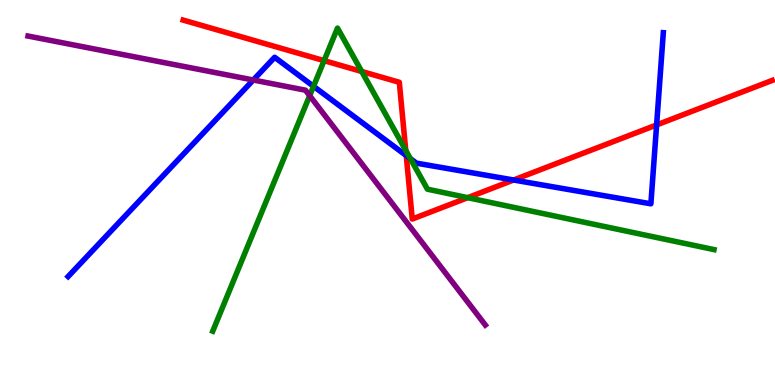[{'lines': ['blue', 'red'], 'intersections': [{'x': 5.24, 'y': 5.96}, {'x': 6.63, 'y': 5.32}, {'x': 8.47, 'y': 6.76}]}, {'lines': ['green', 'red'], 'intersections': [{'x': 4.18, 'y': 8.42}, {'x': 4.67, 'y': 8.14}, {'x': 5.24, 'y': 6.09}, {'x': 6.04, 'y': 4.87}]}, {'lines': ['purple', 'red'], 'intersections': []}, {'lines': ['blue', 'green'], 'intersections': [{'x': 4.05, 'y': 7.76}, {'x': 5.3, 'y': 5.88}]}, {'lines': ['blue', 'purple'], 'intersections': [{'x': 3.27, 'y': 7.92}]}, {'lines': ['green', 'purple'], 'intersections': [{'x': 4.0, 'y': 7.51}]}]